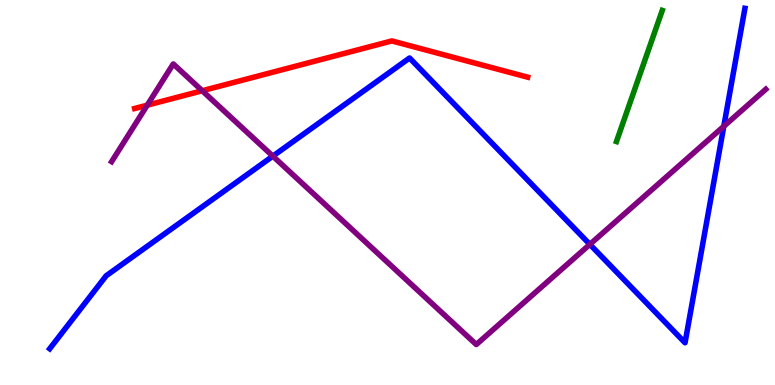[{'lines': ['blue', 'red'], 'intersections': []}, {'lines': ['green', 'red'], 'intersections': []}, {'lines': ['purple', 'red'], 'intersections': [{'x': 1.9, 'y': 7.27}, {'x': 2.61, 'y': 7.64}]}, {'lines': ['blue', 'green'], 'intersections': []}, {'lines': ['blue', 'purple'], 'intersections': [{'x': 3.52, 'y': 5.94}, {'x': 7.61, 'y': 3.65}, {'x': 9.34, 'y': 6.72}]}, {'lines': ['green', 'purple'], 'intersections': []}]